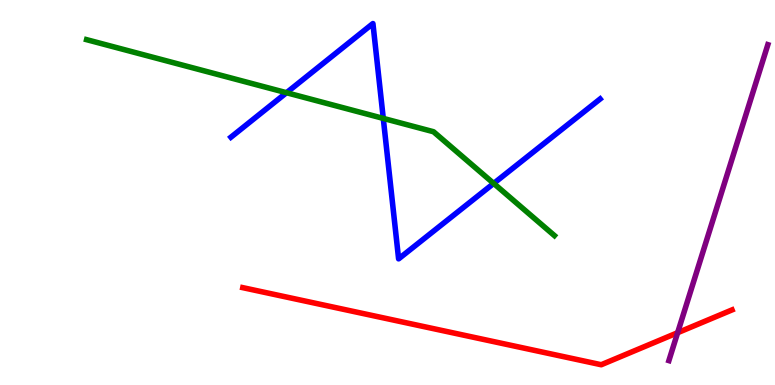[{'lines': ['blue', 'red'], 'intersections': []}, {'lines': ['green', 'red'], 'intersections': []}, {'lines': ['purple', 'red'], 'intersections': [{'x': 8.74, 'y': 1.36}]}, {'lines': ['blue', 'green'], 'intersections': [{'x': 3.7, 'y': 7.59}, {'x': 4.95, 'y': 6.92}, {'x': 6.37, 'y': 5.24}]}, {'lines': ['blue', 'purple'], 'intersections': []}, {'lines': ['green', 'purple'], 'intersections': []}]